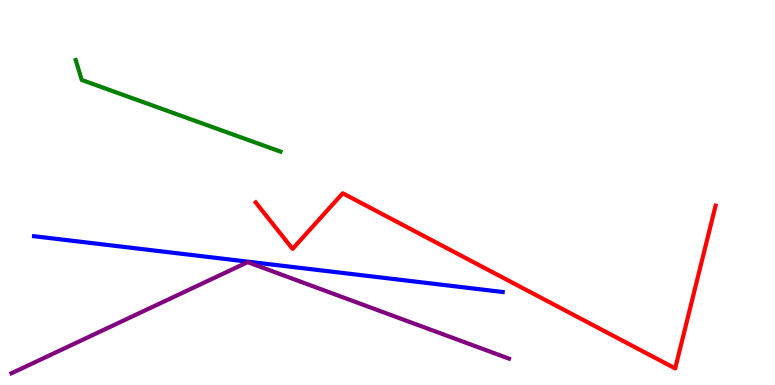[{'lines': ['blue', 'red'], 'intersections': []}, {'lines': ['green', 'red'], 'intersections': []}, {'lines': ['purple', 'red'], 'intersections': []}, {'lines': ['blue', 'green'], 'intersections': []}, {'lines': ['blue', 'purple'], 'intersections': []}, {'lines': ['green', 'purple'], 'intersections': []}]